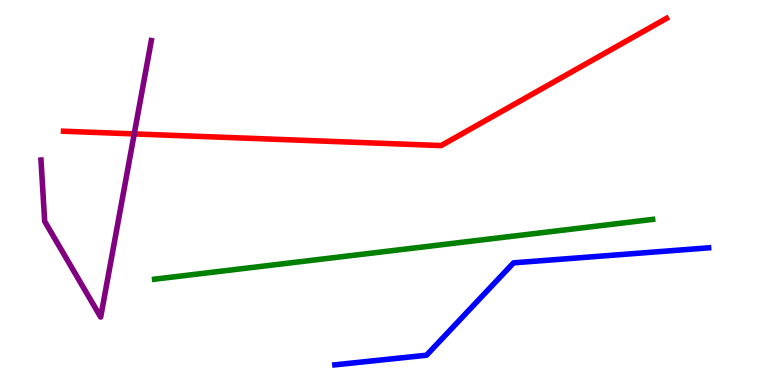[{'lines': ['blue', 'red'], 'intersections': []}, {'lines': ['green', 'red'], 'intersections': []}, {'lines': ['purple', 'red'], 'intersections': [{'x': 1.73, 'y': 6.52}]}, {'lines': ['blue', 'green'], 'intersections': []}, {'lines': ['blue', 'purple'], 'intersections': []}, {'lines': ['green', 'purple'], 'intersections': []}]